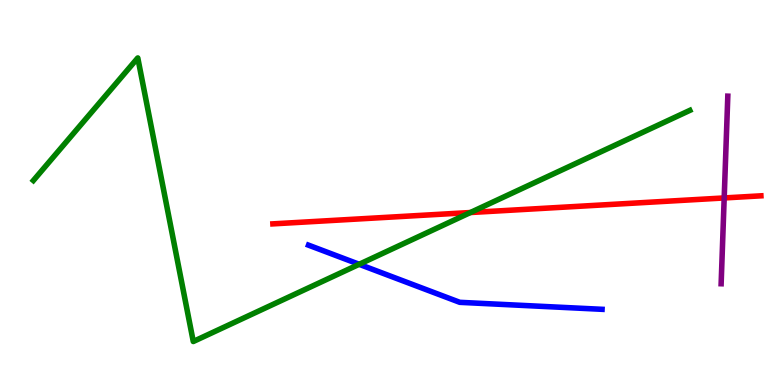[{'lines': ['blue', 'red'], 'intersections': []}, {'lines': ['green', 'red'], 'intersections': [{'x': 6.07, 'y': 4.48}]}, {'lines': ['purple', 'red'], 'intersections': [{'x': 9.34, 'y': 4.86}]}, {'lines': ['blue', 'green'], 'intersections': [{'x': 4.63, 'y': 3.14}]}, {'lines': ['blue', 'purple'], 'intersections': []}, {'lines': ['green', 'purple'], 'intersections': []}]